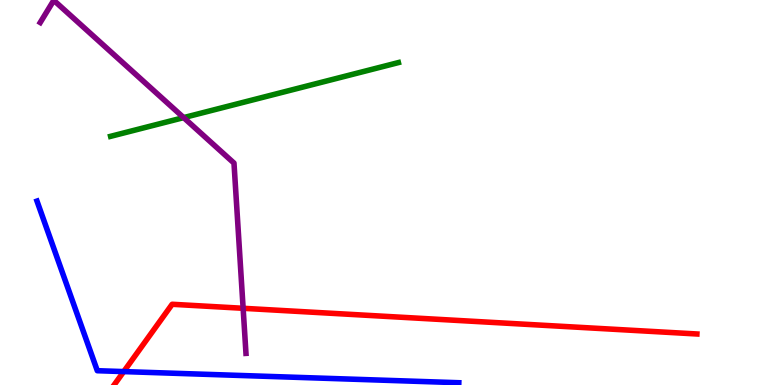[{'lines': ['blue', 'red'], 'intersections': [{'x': 1.6, 'y': 0.348}]}, {'lines': ['green', 'red'], 'intersections': []}, {'lines': ['purple', 'red'], 'intersections': [{'x': 3.14, 'y': 1.99}]}, {'lines': ['blue', 'green'], 'intersections': []}, {'lines': ['blue', 'purple'], 'intersections': []}, {'lines': ['green', 'purple'], 'intersections': [{'x': 2.37, 'y': 6.95}]}]